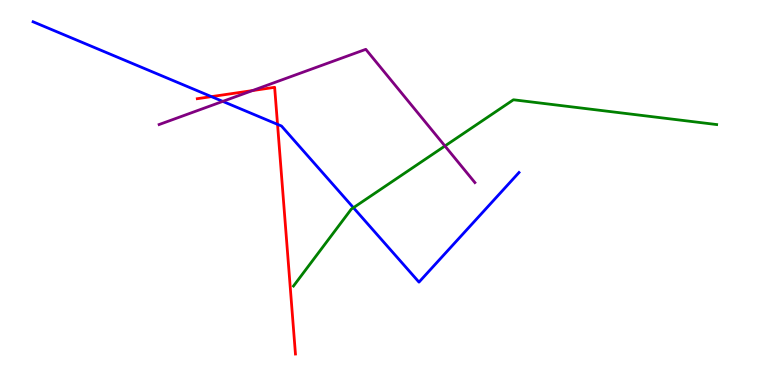[{'lines': ['blue', 'red'], 'intersections': [{'x': 2.73, 'y': 7.49}, {'x': 3.58, 'y': 6.77}]}, {'lines': ['green', 'red'], 'intersections': []}, {'lines': ['purple', 'red'], 'intersections': [{'x': 3.26, 'y': 7.65}]}, {'lines': ['blue', 'green'], 'intersections': [{'x': 4.56, 'y': 4.61}]}, {'lines': ['blue', 'purple'], 'intersections': [{'x': 2.87, 'y': 7.37}]}, {'lines': ['green', 'purple'], 'intersections': [{'x': 5.74, 'y': 6.21}]}]